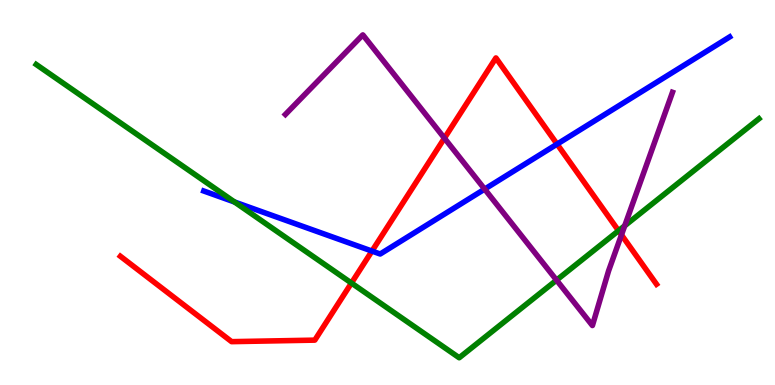[{'lines': ['blue', 'red'], 'intersections': [{'x': 4.8, 'y': 3.48}, {'x': 7.19, 'y': 6.26}]}, {'lines': ['green', 'red'], 'intersections': [{'x': 4.53, 'y': 2.65}, {'x': 7.98, 'y': 4.01}]}, {'lines': ['purple', 'red'], 'intersections': [{'x': 5.73, 'y': 6.41}, {'x': 8.02, 'y': 3.9}]}, {'lines': ['blue', 'green'], 'intersections': [{'x': 3.03, 'y': 4.75}]}, {'lines': ['blue', 'purple'], 'intersections': [{'x': 6.25, 'y': 5.09}]}, {'lines': ['green', 'purple'], 'intersections': [{'x': 7.18, 'y': 2.72}, {'x': 8.06, 'y': 4.14}]}]